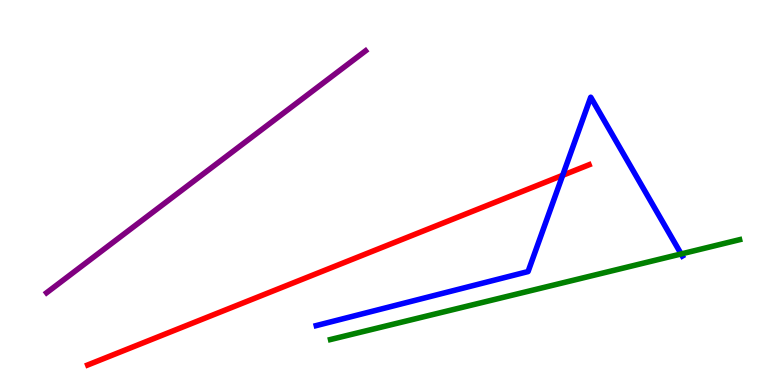[{'lines': ['blue', 'red'], 'intersections': [{'x': 7.26, 'y': 5.45}]}, {'lines': ['green', 'red'], 'intersections': []}, {'lines': ['purple', 'red'], 'intersections': []}, {'lines': ['blue', 'green'], 'intersections': [{'x': 8.79, 'y': 3.4}]}, {'lines': ['blue', 'purple'], 'intersections': []}, {'lines': ['green', 'purple'], 'intersections': []}]